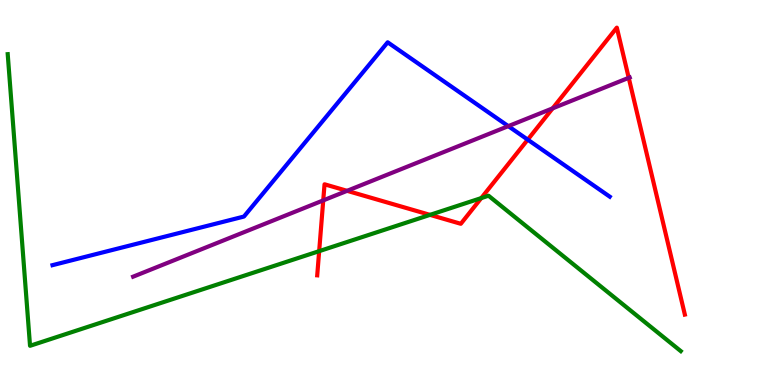[{'lines': ['blue', 'red'], 'intersections': [{'x': 6.81, 'y': 6.37}]}, {'lines': ['green', 'red'], 'intersections': [{'x': 4.12, 'y': 3.48}, {'x': 5.55, 'y': 4.42}, {'x': 6.21, 'y': 4.85}]}, {'lines': ['purple', 'red'], 'intersections': [{'x': 4.17, 'y': 4.79}, {'x': 4.48, 'y': 5.04}, {'x': 7.13, 'y': 7.19}, {'x': 8.11, 'y': 7.98}]}, {'lines': ['blue', 'green'], 'intersections': []}, {'lines': ['blue', 'purple'], 'intersections': [{'x': 6.56, 'y': 6.72}]}, {'lines': ['green', 'purple'], 'intersections': []}]